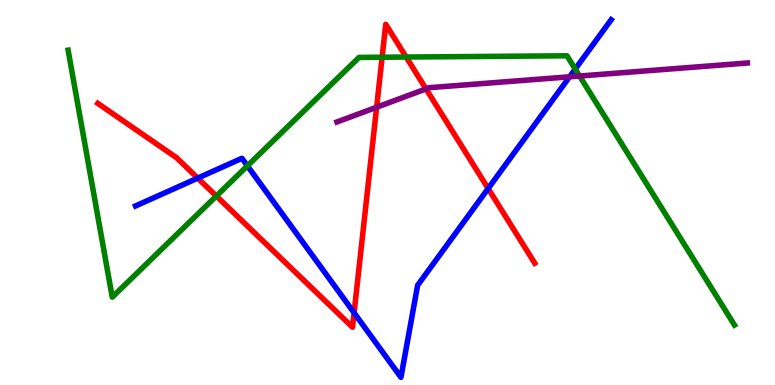[{'lines': ['blue', 'red'], 'intersections': [{'x': 2.55, 'y': 5.37}, {'x': 4.57, 'y': 1.88}, {'x': 6.3, 'y': 5.1}]}, {'lines': ['green', 'red'], 'intersections': [{'x': 2.79, 'y': 4.91}, {'x': 4.93, 'y': 8.51}, {'x': 5.24, 'y': 8.52}]}, {'lines': ['purple', 'red'], 'intersections': [{'x': 4.86, 'y': 7.21}, {'x': 5.5, 'y': 7.69}]}, {'lines': ['blue', 'green'], 'intersections': [{'x': 3.19, 'y': 5.69}, {'x': 7.42, 'y': 8.21}]}, {'lines': ['blue', 'purple'], 'intersections': [{'x': 7.35, 'y': 8.01}]}, {'lines': ['green', 'purple'], 'intersections': [{'x': 7.48, 'y': 8.03}]}]